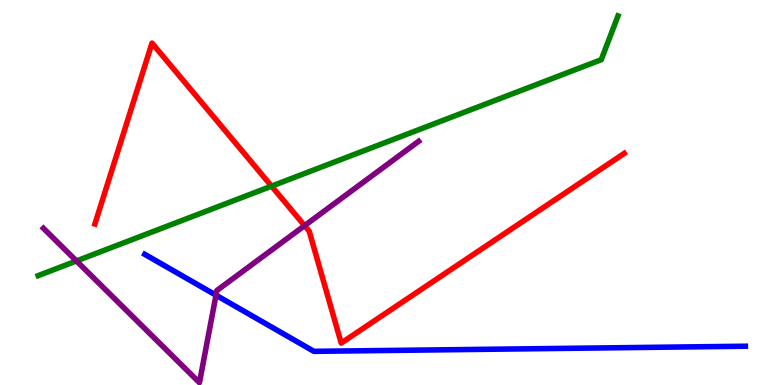[{'lines': ['blue', 'red'], 'intersections': []}, {'lines': ['green', 'red'], 'intersections': [{'x': 3.5, 'y': 5.17}]}, {'lines': ['purple', 'red'], 'intersections': [{'x': 3.93, 'y': 4.14}]}, {'lines': ['blue', 'green'], 'intersections': []}, {'lines': ['blue', 'purple'], 'intersections': [{'x': 2.79, 'y': 2.33}]}, {'lines': ['green', 'purple'], 'intersections': [{'x': 0.987, 'y': 3.22}]}]